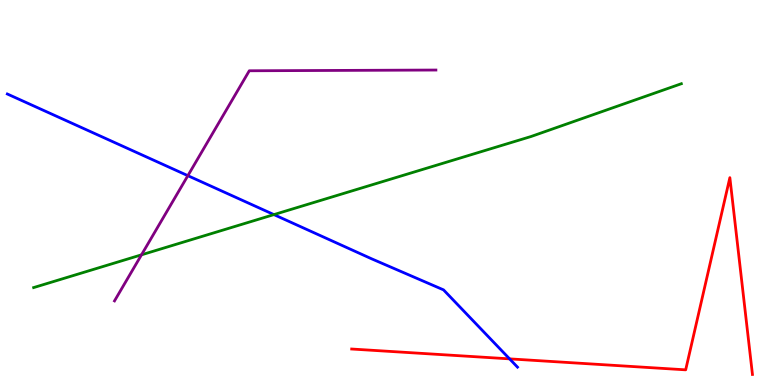[{'lines': ['blue', 'red'], 'intersections': [{'x': 6.58, 'y': 0.679}]}, {'lines': ['green', 'red'], 'intersections': []}, {'lines': ['purple', 'red'], 'intersections': []}, {'lines': ['blue', 'green'], 'intersections': [{'x': 3.53, 'y': 4.43}]}, {'lines': ['blue', 'purple'], 'intersections': [{'x': 2.42, 'y': 5.44}]}, {'lines': ['green', 'purple'], 'intersections': [{'x': 1.83, 'y': 3.38}]}]